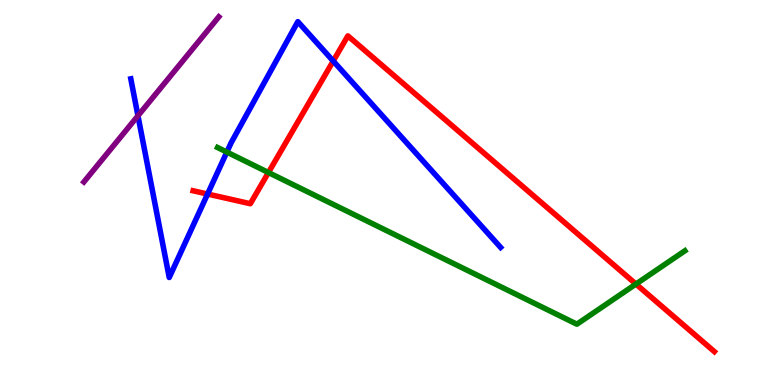[{'lines': ['blue', 'red'], 'intersections': [{'x': 2.68, 'y': 4.96}, {'x': 4.3, 'y': 8.41}]}, {'lines': ['green', 'red'], 'intersections': [{'x': 3.46, 'y': 5.52}, {'x': 8.21, 'y': 2.62}]}, {'lines': ['purple', 'red'], 'intersections': []}, {'lines': ['blue', 'green'], 'intersections': [{'x': 2.93, 'y': 6.05}]}, {'lines': ['blue', 'purple'], 'intersections': [{'x': 1.78, 'y': 6.99}]}, {'lines': ['green', 'purple'], 'intersections': []}]